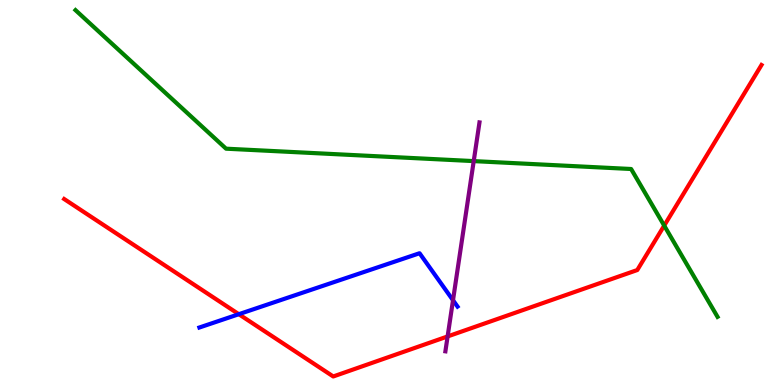[{'lines': ['blue', 'red'], 'intersections': [{'x': 3.08, 'y': 1.84}]}, {'lines': ['green', 'red'], 'intersections': [{'x': 8.57, 'y': 4.14}]}, {'lines': ['purple', 'red'], 'intersections': [{'x': 5.78, 'y': 1.26}]}, {'lines': ['blue', 'green'], 'intersections': []}, {'lines': ['blue', 'purple'], 'intersections': [{'x': 5.85, 'y': 2.2}]}, {'lines': ['green', 'purple'], 'intersections': [{'x': 6.11, 'y': 5.82}]}]